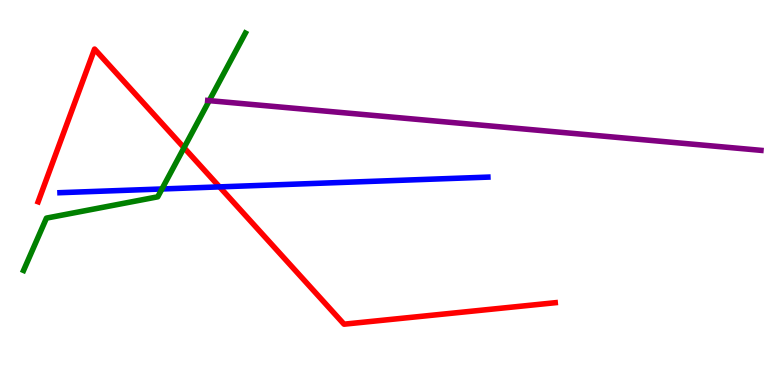[{'lines': ['blue', 'red'], 'intersections': [{'x': 2.83, 'y': 5.15}]}, {'lines': ['green', 'red'], 'intersections': [{'x': 2.37, 'y': 6.16}]}, {'lines': ['purple', 'red'], 'intersections': []}, {'lines': ['blue', 'green'], 'intersections': [{'x': 2.09, 'y': 5.09}]}, {'lines': ['blue', 'purple'], 'intersections': []}, {'lines': ['green', 'purple'], 'intersections': [{'x': 2.7, 'y': 7.39}]}]